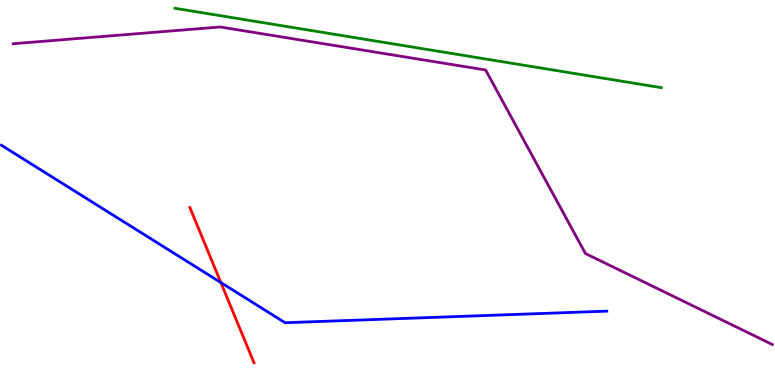[{'lines': ['blue', 'red'], 'intersections': [{'x': 2.85, 'y': 2.66}]}, {'lines': ['green', 'red'], 'intersections': []}, {'lines': ['purple', 'red'], 'intersections': []}, {'lines': ['blue', 'green'], 'intersections': []}, {'lines': ['blue', 'purple'], 'intersections': []}, {'lines': ['green', 'purple'], 'intersections': []}]